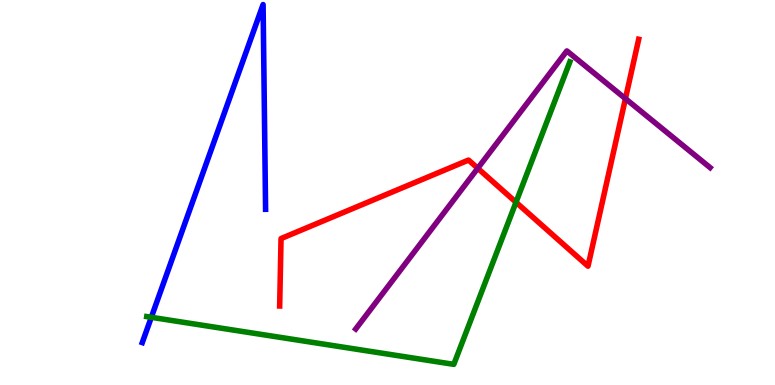[{'lines': ['blue', 'red'], 'intersections': []}, {'lines': ['green', 'red'], 'intersections': [{'x': 6.66, 'y': 4.75}]}, {'lines': ['purple', 'red'], 'intersections': [{'x': 6.16, 'y': 5.63}, {'x': 8.07, 'y': 7.44}]}, {'lines': ['blue', 'green'], 'intersections': [{'x': 1.95, 'y': 1.76}]}, {'lines': ['blue', 'purple'], 'intersections': []}, {'lines': ['green', 'purple'], 'intersections': []}]